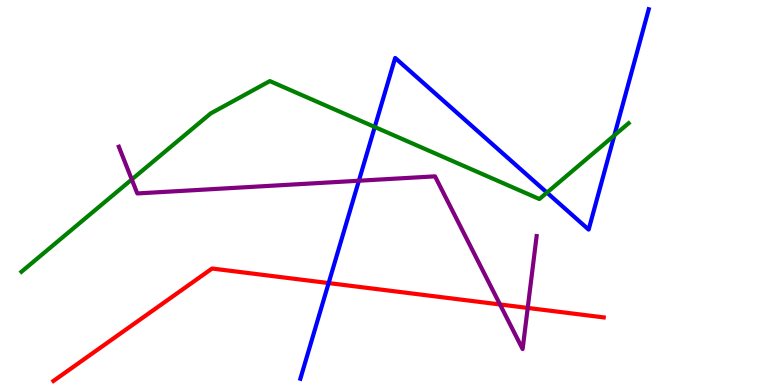[{'lines': ['blue', 'red'], 'intersections': [{'x': 4.24, 'y': 2.65}]}, {'lines': ['green', 'red'], 'intersections': []}, {'lines': ['purple', 'red'], 'intersections': [{'x': 6.45, 'y': 2.09}, {'x': 6.81, 'y': 2.0}]}, {'lines': ['blue', 'green'], 'intersections': [{'x': 4.84, 'y': 6.7}, {'x': 7.06, 'y': 5.0}, {'x': 7.93, 'y': 6.48}]}, {'lines': ['blue', 'purple'], 'intersections': [{'x': 4.63, 'y': 5.31}]}, {'lines': ['green', 'purple'], 'intersections': [{'x': 1.7, 'y': 5.34}]}]